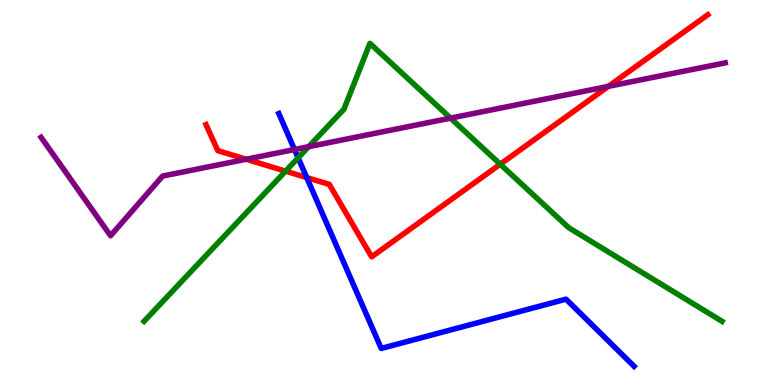[{'lines': ['blue', 'red'], 'intersections': [{'x': 3.96, 'y': 5.39}]}, {'lines': ['green', 'red'], 'intersections': [{'x': 3.68, 'y': 5.55}, {'x': 6.45, 'y': 5.73}]}, {'lines': ['purple', 'red'], 'intersections': [{'x': 3.18, 'y': 5.86}, {'x': 7.85, 'y': 7.76}]}, {'lines': ['blue', 'green'], 'intersections': [{'x': 3.85, 'y': 5.9}]}, {'lines': ['blue', 'purple'], 'intersections': [{'x': 3.8, 'y': 6.12}]}, {'lines': ['green', 'purple'], 'intersections': [{'x': 3.98, 'y': 6.19}, {'x': 5.81, 'y': 6.93}]}]